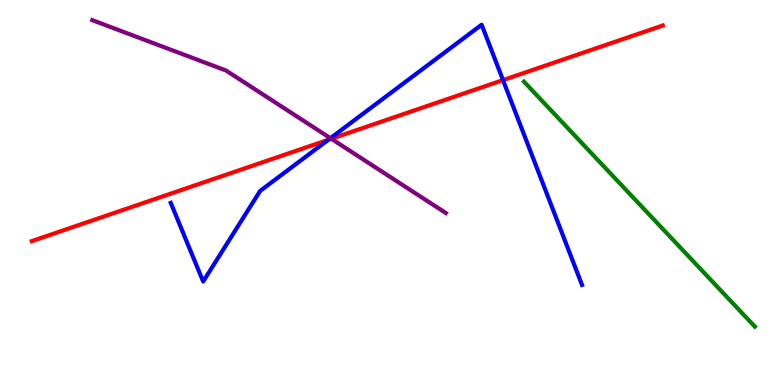[{'lines': ['blue', 'red'], 'intersections': [{'x': 4.24, 'y': 6.37}, {'x': 6.49, 'y': 7.92}]}, {'lines': ['green', 'red'], 'intersections': []}, {'lines': ['purple', 'red'], 'intersections': [{'x': 4.27, 'y': 6.4}]}, {'lines': ['blue', 'green'], 'intersections': []}, {'lines': ['blue', 'purple'], 'intersections': [{'x': 4.26, 'y': 6.41}]}, {'lines': ['green', 'purple'], 'intersections': []}]